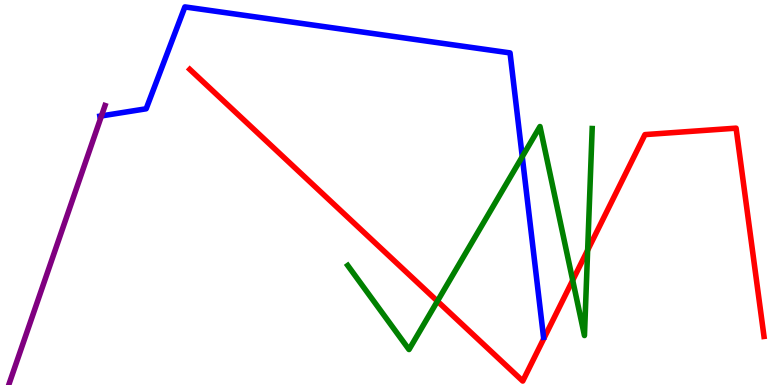[{'lines': ['blue', 'red'], 'intersections': []}, {'lines': ['green', 'red'], 'intersections': [{'x': 5.64, 'y': 2.18}, {'x': 7.39, 'y': 2.72}, {'x': 7.58, 'y': 3.5}]}, {'lines': ['purple', 'red'], 'intersections': []}, {'lines': ['blue', 'green'], 'intersections': [{'x': 6.74, 'y': 5.93}]}, {'lines': ['blue', 'purple'], 'intersections': [{'x': 1.31, 'y': 6.99}]}, {'lines': ['green', 'purple'], 'intersections': []}]